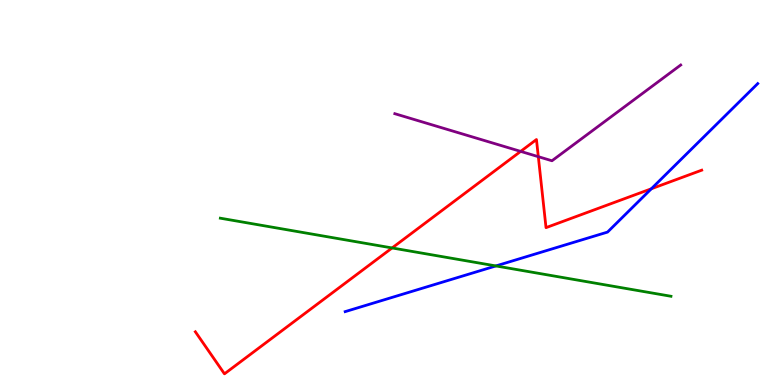[{'lines': ['blue', 'red'], 'intersections': [{'x': 8.4, 'y': 5.1}]}, {'lines': ['green', 'red'], 'intersections': [{'x': 5.06, 'y': 3.56}]}, {'lines': ['purple', 'red'], 'intersections': [{'x': 6.72, 'y': 6.07}, {'x': 6.95, 'y': 5.93}]}, {'lines': ['blue', 'green'], 'intersections': [{'x': 6.4, 'y': 3.09}]}, {'lines': ['blue', 'purple'], 'intersections': []}, {'lines': ['green', 'purple'], 'intersections': []}]